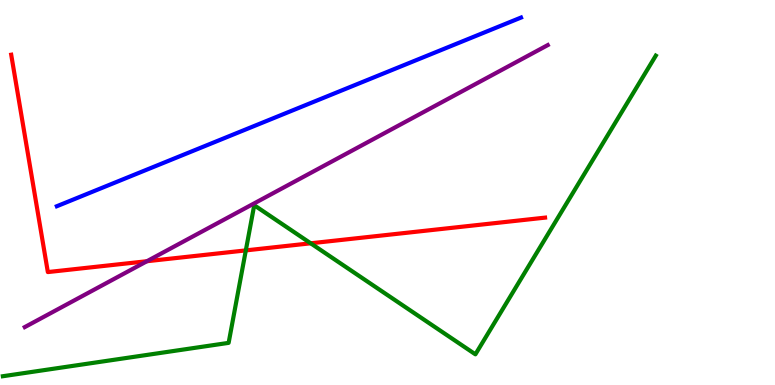[{'lines': ['blue', 'red'], 'intersections': []}, {'lines': ['green', 'red'], 'intersections': [{'x': 3.17, 'y': 3.5}, {'x': 4.01, 'y': 3.68}]}, {'lines': ['purple', 'red'], 'intersections': [{'x': 1.9, 'y': 3.21}]}, {'lines': ['blue', 'green'], 'intersections': []}, {'lines': ['blue', 'purple'], 'intersections': []}, {'lines': ['green', 'purple'], 'intersections': []}]